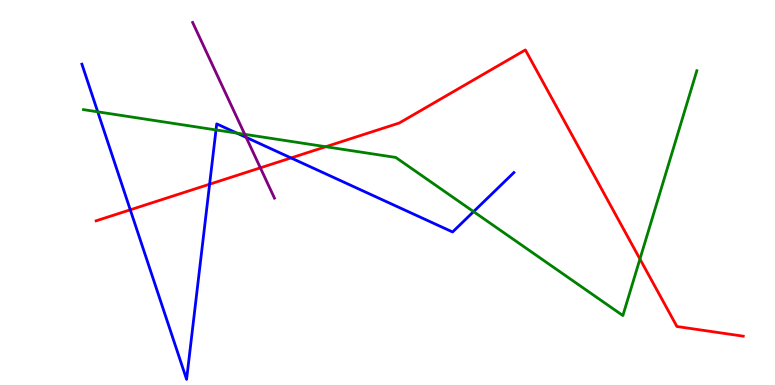[{'lines': ['blue', 'red'], 'intersections': [{'x': 1.68, 'y': 4.55}, {'x': 2.7, 'y': 5.22}, {'x': 3.76, 'y': 5.9}]}, {'lines': ['green', 'red'], 'intersections': [{'x': 4.2, 'y': 6.19}, {'x': 8.26, 'y': 3.27}]}, {'lines': ['purple', 'red'], 'intersections': [{'x': 3.36, 'y': 5.64}]}, {'lines': ['blue', 'green'], 'intersections': [{'x': 1.26, 'y': 7.1}, {'x': 2.79, 'y': 6.63}, {'x': 3.06, 'y': 6.54}, {'x': 6.11, 'y': 4.5}]}, {'lines': ['blue', 'purple'], 'intersections': [{'x': 3.18, 'y': 6.43}]}, {'lines': ['green', 'purple'], 'intersections': [{'x': 3.16, 'y': 6.51}]}]